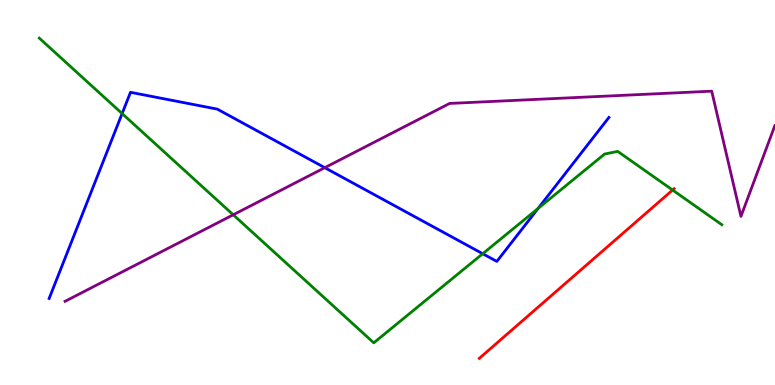[{'lines': ['blue', 'red'], 'intersections': []}, {'lines': ['green', 'red'], 'intersections': [{'x': 8.68, 'y': 5.06}]}, {'lines': ['purple', 'red'], 'intersections': []}, {'lines': ['blue', 'green'], 'intersections': [{'x': 1.58, 'y': 7.05}, {'x': 6.23, 'y': 3.41}, {'x': 6.94, 'y': 4.59}]}, {'lines': ['blue', 'purple'], 'intersections': [{'x': 4.19, 'y': 5.64}]}, {'lines': ['green', 'purple'], 'intersections': [{'x': 3.01, 'y': 4.42}]}]